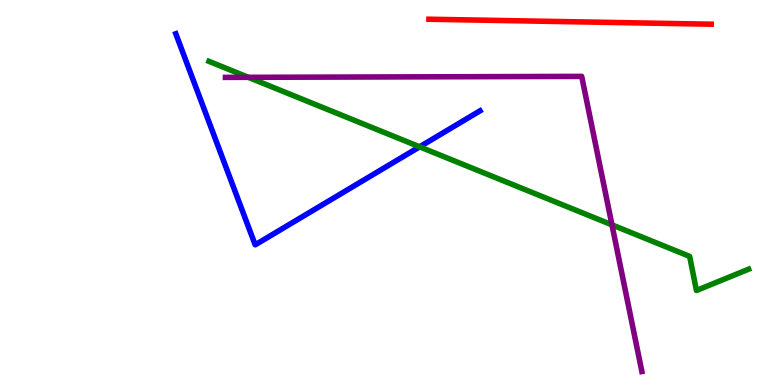[{'lines': ['blue', 'red'], 'intersections': []}, {'lines': ['green', 'red'], 'intersections': []}, {'lines': ['purple', 'red'], 'intersections': []}, {'lines': ['blue', 'green'], 'intersections': [{'x': 5.41, 'y': 6.19}]}, {'lines': ['blue', 'purple'], 'intersections': []}, {'lines': ['green', 'purple'], 'intersections': [{'x': 3.2, 'y': 7.99}, {'x': 7.9, 'y': 4.16}]}]